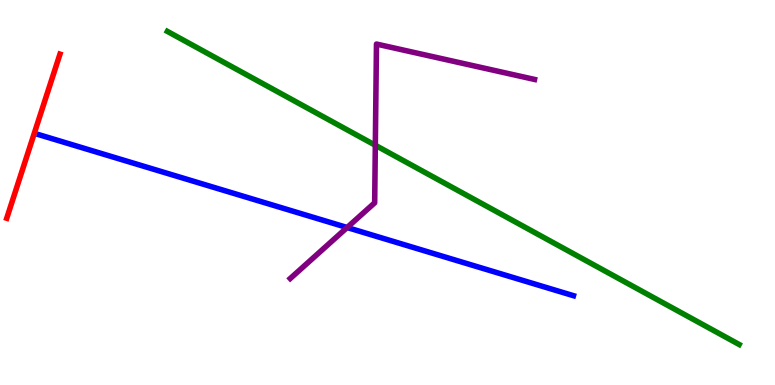[{'lines': ['blue', 'red'], 'intersections': []}, {'lines': ['green', 'red'], 'intersections': []}, {'lines': ['purple', 'red'], 'intersections': []}, {'lines': ['blue', 'green'], 'intersections': []}, {'lines': ['blue', 'purple'], 'intersections': [{'x': 4.48, 'y': 4.09}]}, {'lines': ['green', 'purple'], 'intersections': [{'x': 4.84, 'y': 6.23}]}]